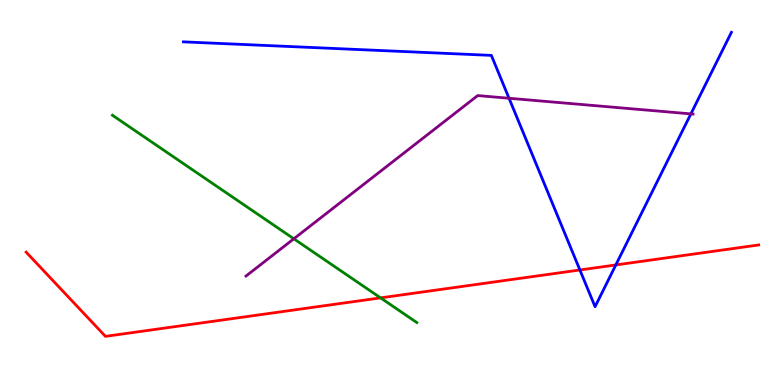[{'lines': ['blue', 'red'], 'intersections': [{'x': 7.48, 'y': 2.99}, {'x': 7.95, 'y': 3.12}]}, {'lines': ['green', 'red'], 'intersections': [{'x': 4.91, 'y': 2.26}]}, {'lines': ['purple', 'red'], 'intersections': []}, {'lines': ['blue', 'green'], 'intersections': []}, {'lines': ['blue', 'purple'], 'intersections': [{'x': 6.57, 'y': 7.45}, {'x': 8.91, 'y': 7.04}]}, {'lines': ['green', 'purple'], 'intersections': [{'x': 3.79, 'y': 3.8}]}]